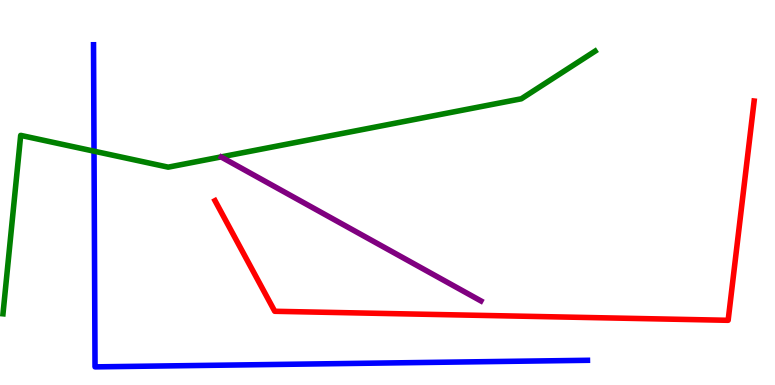[{'lines': ['blue', 'red'], 'intersections': []}, {'lines': ['green', 'red'], 'intersections': []}, {'lines': ['purple', 'red'], 'intersections': []}, {'lines': ['blue', 'green'], 'intersections': [{'x': 1.21, 'y': 6.07}]}, {'lines': ['blue', 'purple'], 'intersections': []}, {'lines': ['green', 'purple'], 'intersections': []}]